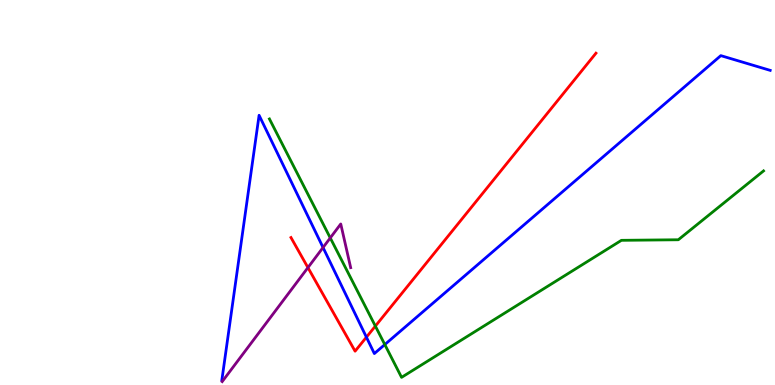[{'lines': ['blue', 'red'], 'intersections': [{'x': 4.73, 'y': 1.24}]}, {'lines': ['green', 'red'], 'intersections': [{'x': 4.84, 'y': 1.53}]}, {'lines': ['purple', 'red'], 'intersections': [{'x': 3.97, 'y': 3.05}]}, {'lines': ['blue', 'green'], 'intersections': [{'x': 4.97, 'y': 1.05}]}, {'lines': ['blue', 'purple'], 'intersections': [{'x': 4.17, 'y': 3.57}]}, {'lines': ['green', 'purple'], 'intersections': [{'x': 4.26, 'y': 3.82}]}]